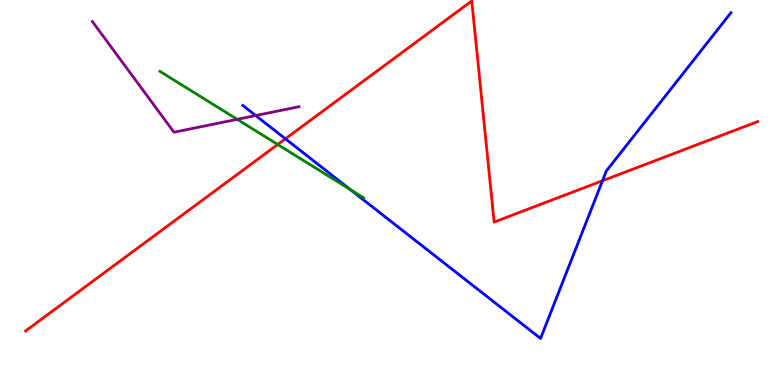[{'lines': ['blue', 'red'], 'intersections': [{'x': 3.68, 'y': 6.39}, {'x': 7.77, 'y': 5.31}]}, {'lines': ['green', 'red'], 'intersections': [{'x': 3.58, 'y': 6.25}]}, {'lines': ['purple', 'red'], 'intersections': []}, {'lines': ['blue', 'green'], 'intersections': [{'x': 4.52, 'y': 5.07}]}, {'lines': ['blue', 'purple'], 'intersections': [{'x': 3.3, 'y': 7.0}]}, {'lines': ['green', 'purple'], 'intersections': [{'x': 3.06, 'y': 6.9}]}]